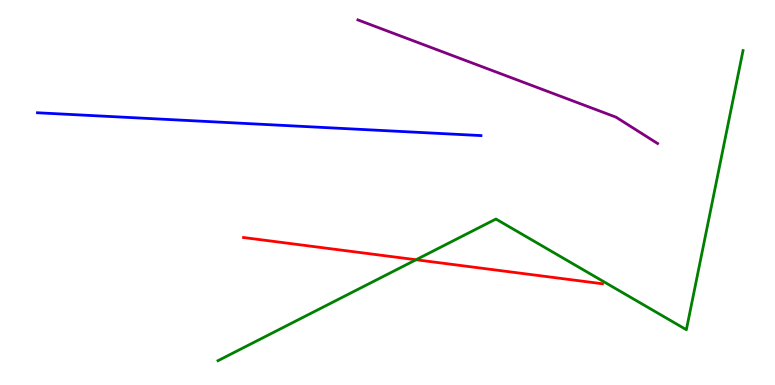[{'lines': ['blue', 'red'], 'intersections': []}, {'lines': ['green', 'red'], 'intersections': [{'x': 5.37, 'y': 3.25}]}, {'lines': ['purple', 'red'], 'intersections': []}, {'lines': ['blue', 'green'], 'intersections': []}, {'lines': ['blue', 'purple'], 'intersections': []}, {'lines': ['green', 'purple'], 'intersections': []}]